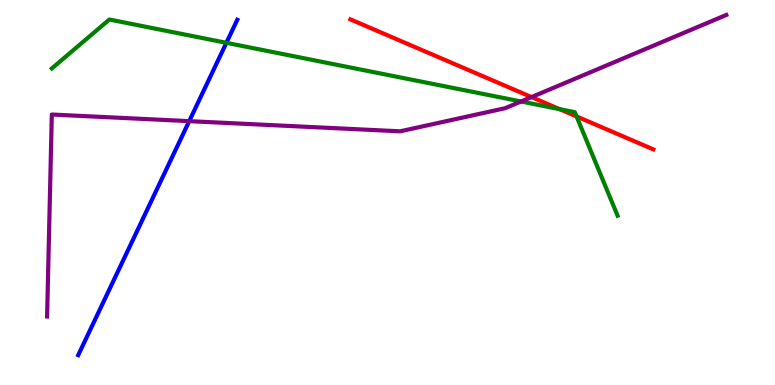[{'lines': ['blue', 'red'], 'intersections': []}, {'lines': ['green', 'red'], 'intersections': [{'x': 7.22, 'y': 7.16}, {'x': 7.44, 'y': 6.98}]}, {'lines': ['purple', 'red'], 'intersections': [{'x': 6.86, 'y': 7.48}]}, {'lines': ['blue', 'green'], 'intersections': [{'x': 2.92, 'y': 8.89}]}, {'lines': ['blue', 'purple'], 'intersections': [{'x': 2.44, 'y': 6.85}]}, {'lines': ['green', 'purple'], 'intersections': [{'x': 6.72, 'y': 7.36}]}]